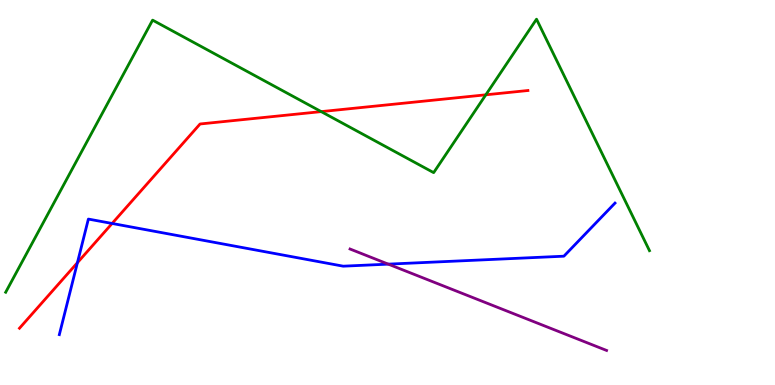[{'lines': ['blue', 'red'], 'intersections': [{'x': 0.999, 'y': 3.18}, {'x': 1.45, 'y': 4.2}]}, {'lines': ['green', 'red'], 'intersections': [{'x': 4.14, 'y': 7.1}, {'x': 6.27, 'y': 7.54}]}, {'lines': ['purple', 'red'], 'intersections': []}, {'lines': ['blue', 'green'], 'intersections': []}, {'lines': ['blue', 'purple'], 'intersections': [{'x': 5.01, 'y': 3.14}]}, {'lines': ['green', 'purple'], 'intersections': []}]